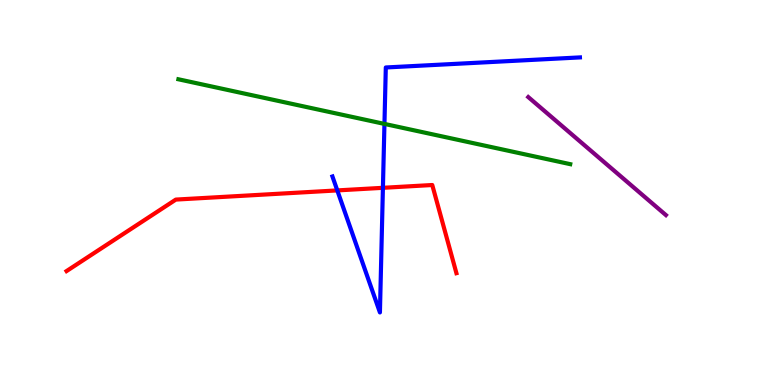[{'lines': ['blue', 'red'], 'intersections': [{'x': 4.35, 'y': 5.05}, {'x': 4.94, 'y': 5.12}]}, {'lines': ['green', 'red'], 'intersections': []}, {'lines': ['purple', 'red'], 'intersections': []}, {'lines': ['blue', 'green'], 'intersections': [{'x': 4.96, 'y': 6.78}]}, {'lines': ['blue', 'purple'], 'intersections': []}, {'lines': ['green', 'purple'], 'intersections': []}]